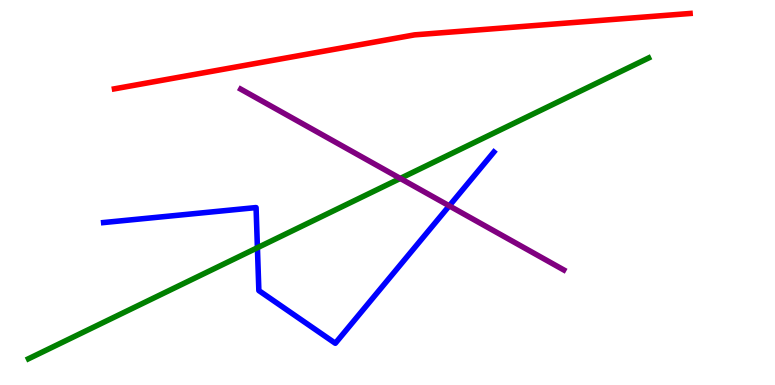[{'lines': ['blue', 'red'], 'intersections': []}, {'lines': ['green', 'red'], 'intersections': []}, {'lines': ['purple', 'red'], 'intersections': []}, {'lines': ['blue', 'green'], 'intersections': [{'x': 3.32, 'y': 3.57}]}, {'lines': ['blue', 'purple'], 'intersections': [{'x': 5.8, 'y': 4.65}]}, {'lines': ['green', 'purple'], 'intersections': [{'x': 5.16, 'y': 5.37}]}]